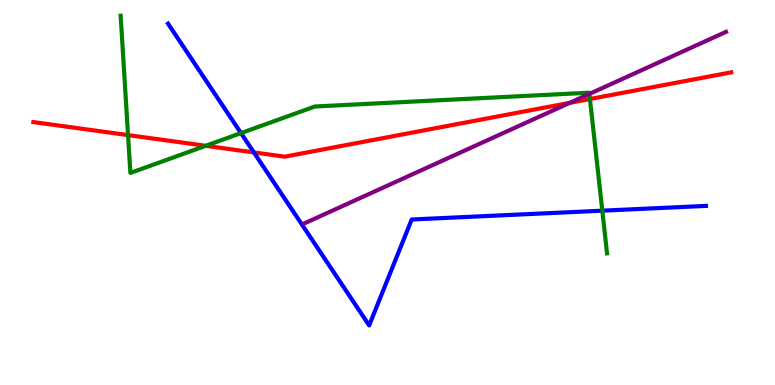[{'lines': ['blue', 'red'], 'intersections': [{'x': 3.28, 'y': 6.04}]}, {'lines': ['green', 'red'], 'intersections': [{'x': 1.65, 'y': 6.49}, {'x': 2.65, 'y': 6.21}, {'x': 7.61, 'y': 7.43}]}, {'lines': ['purple', 'red'], 'intersections': [{'x': 7.35, 'y': 7.33}]}, {'lines': ['blue', 'green'], 'intersections': [{'x': 3.11, 'y': 6.54}, {'x': 7.77, 'y': 4.53}]}, {'lines': ['blue', 'purple'], 'intersections': []}, {'lines': ['green', 'purple'], 'intersections': [{'x': 7.6, 'y': 7.56}]}]